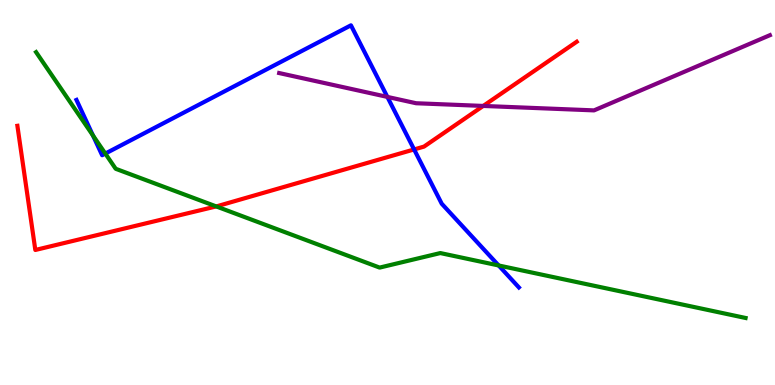[{'lines': ['blue', 'red'], 'intersections': [{'x': 5.34, 'y': 6.12}]}, {'lines': ['green', 'red'], 'intersections': [{'x': 2.79, 'y': 4.64}]}, {'lines': ['purple', 'red'], 'intersections': [{'x': 6.24, 'y': 7.25}]}, {'lines': ['blue', 'green'], 'intersections': [{'x': 1.2, 'y': 6.48}, {'x': 1.36, 'y': 6.01}, {'x': 6.43, 'y': 3.1}]}, {'lines': ['blue', 'purple'], 'intersections': [{'x': 5.0, 'y': 7.48}]}, {'lines': ['green', 'purple'], 'intersections': []}]